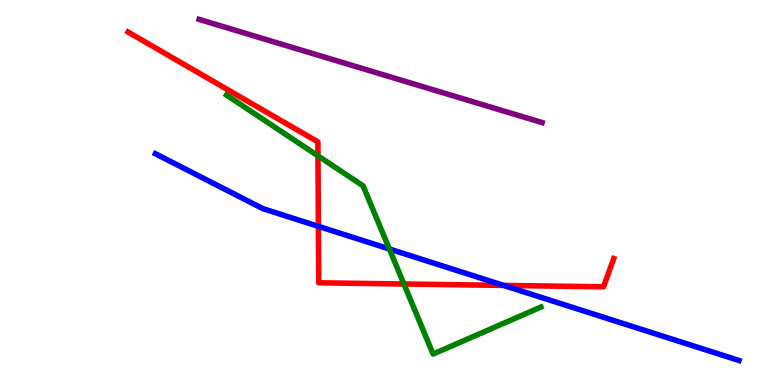[{'lines': ['blue', 'red'], 'intersections': [{'x': 4.11, 'y': 4.12}, {'x': 6.5, 'y': 2.59}]}, {'lines': ['green', 'red'], 'intersections': [{'x': 4.1, 'y': 5.95}, {'x': 5.21, 'y': 2.62}]}, {'lines': ['purple', 'red'], 'intersections': []}, {'lines': ['blue', 'green'], 'intersections': [{'x': 5.02, 'y': 3.53}]}, {'lines': ['blue', 'purple'], 'intersections': []}, {'lines': ['green', 'purple'], 'intersections': []}]